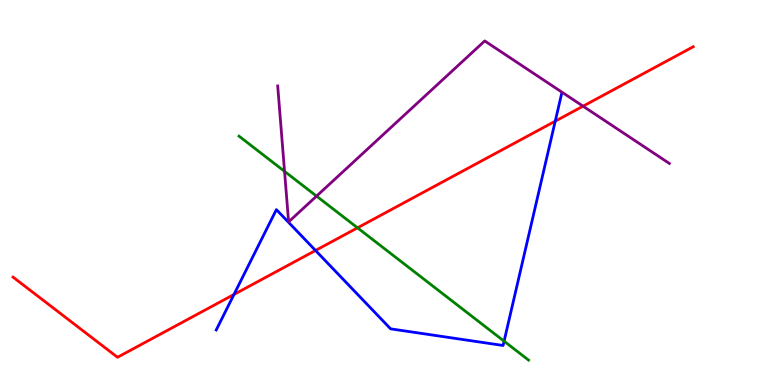[{'lines': ['blue', 'red'], 'intersections': [{'x': 3.02, 'y': 2.35}, {'x': 4.07, 'y': 3.49}, {'x': 7.16, 'y': 6.85}]}, {'lines': ['green', 'red'], 'intersections': [{'x': 4.61, 'y': 4.08}]}, {'lines': ['purple', 'red'], 'intersections': [{'x': 7.52, 'y': 7.24}]}, {'lines': ['blue', 'green'], 'intersections': [{'x': 6.5, 'y': 1.14}]}, {'lines': ['blue', 'purple'], 'intersections': []}, {'lines': ['green', 'purple'], 'intersections': [{'x': 3.67, 'y': 5.55}, {'x': 4.08, 'y': 4.91}]}]